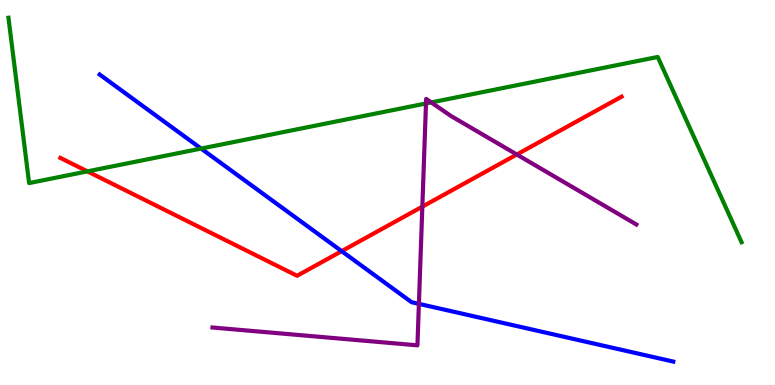[{'lines': ['blue', 'red'], 'intersections': [{'x': 4.41, 'y': 3.48}]}, {'lines': ['green', 'red'], 'intersections': [{'x': 1.13, 'y': 5.55}]}, {'lines': ['purple', 'red'], 'intersections': [{'x': 5.45, 'y': 4.63}, {'x': 6.67, 'y': 5.99}]}, {'lines': ['blue', 'green'], 'intersections': [{'x': 2.59, 'y': 6.14}]}, {'lines': ['blue', 'purple'], 'intersections': [{'x': 5.41, 'y': 2.11}]}, {'lines': ['green', 'purple'], 'intersections': [{'x': 5.5, 'y': 7.31}, {'x': 5.56, 'y': 7.34}]}]